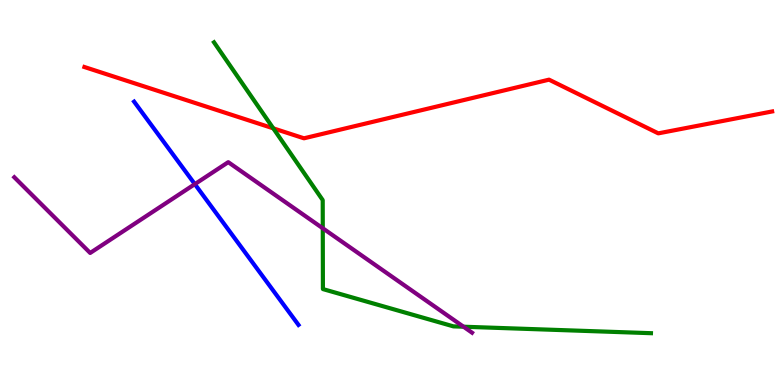[{'lines': ['blue', 'red'], 'intersections': []}, {'lines': ['green', 'red'], 'intersections': [{'x': 3.53, 'y': 6.67}]}, {'lines': ['purple', 'red'], 'intersections': []}, {'lines': ['blue', 'green'], 'intersections': []}, {'lines': ['blue', 'purple'], 'intersections': [{'x': 2.51, 'y': 5.22}]}, {'lines': ['green', 'purple'], 'intersections': [{'x': 4.16, 'y': 4.07}, {'x': 5.98, 'y': 1.51}]}]